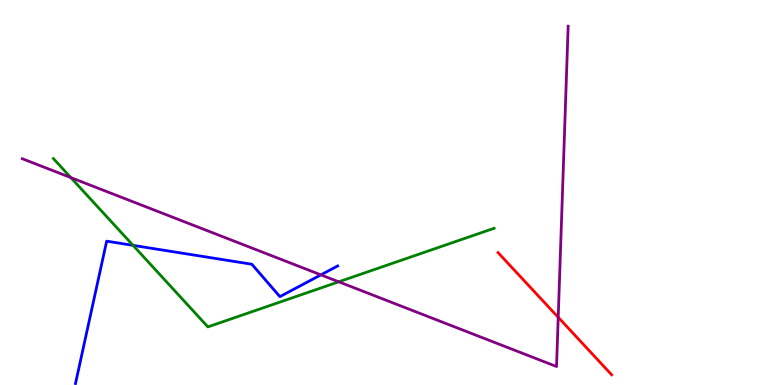[{'lines': ['blue', 'red'], 'intersections': []}, {'lines': ['green', 'red'], 'intersections': []}, {'lines': ['purple', 'red'], 'intersections': [{'x': 7.2, 'y': 1.76}]}, {'lines': ['blue', 'green'], 'intersections': [{'x': 1.72, 'y': 3.63}]}, {'lines': ['blue', 'purple'], 'intersections': [{'x': 4.14, 'y': 2.86}]}, {'lines': ['green', 'purple'], 'intersections': [{'x': 0.914, 'y': 5.39}, {'x': 4.37, 'y': 2.68}]}]